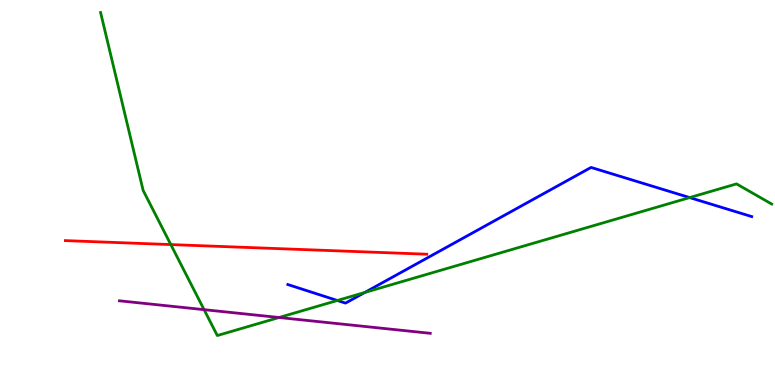[{'lines': ['blue', 'red'], 'intersections': []}, {'lines': ['green', 'red'], 'intersections': [{'x': 2.2, 'y': 3.65}]}, {'lines': ['purple', 'red'], 'intersections': []}, {'lines': ['blue', 'green'], 'intersections': [{'x': 4.35, 'y': 2.2}, {'x': 4.71, 'y': 2.4}, {'x': 8.9, 'y': 4.87}]}, {'lines': ['blue', 'purple'], 'intersections': []}, {'lines': ['green', 'purple'], 'intersections': [{'x': 2.63, 'y': 1.96}, {'x': 3.6, 'y': 1.75}]}]